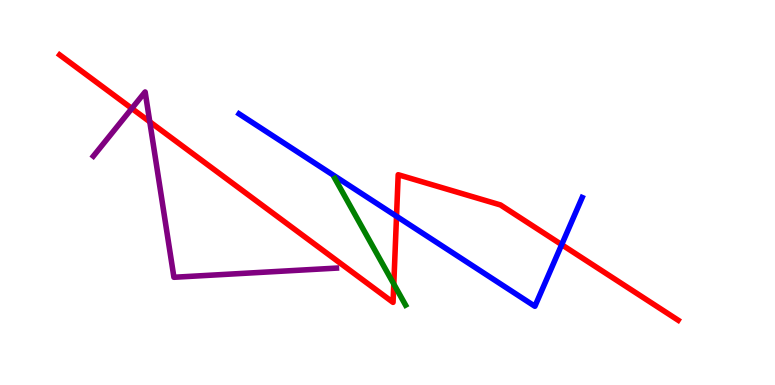[{'lines': ['blue', 'red'], 'intersections': [{'x': 5.12, 'y': 4.38}, {'x': 7.25, 'y': 3.65}]}, {'lines': ['green', 'red'], 'intersections': [{'x': 5.08, 'y': 2.62}]}, {'lines': ['purple', 'red'], 'intersections': [{'x': 1.7, 'y': 7.18}, {'x': 1.93, 'y': 6.84}]}, {'lines': ['blue', 'green'], 'intersections': []}, {'lines': ['blue', 'purple'], 'intersections': []}, {'lines': ['green', 'purple'], 'intersections': []}]